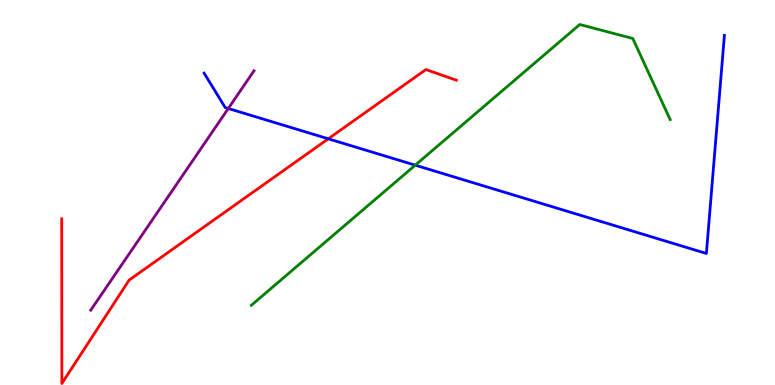[{'lines': ['blue', 'red'], 'intersections': [{'x': 4.24, 'y': 6.39}]}, {'lines': ['green', 'red'], 'intersections': []}, {'lines': ['purple', 'red'], 'intersections': []}, {'lines': ['blue', 'green'], 'intersections': [{'x': 5.36, 'y': 5.71}]}, {'lines': ['blue', 'purple'], 'intersections': [{'x': 2.95, 'y': 7.18}]}, {'lines': ['green', 'purple'], 'intersections': []}]